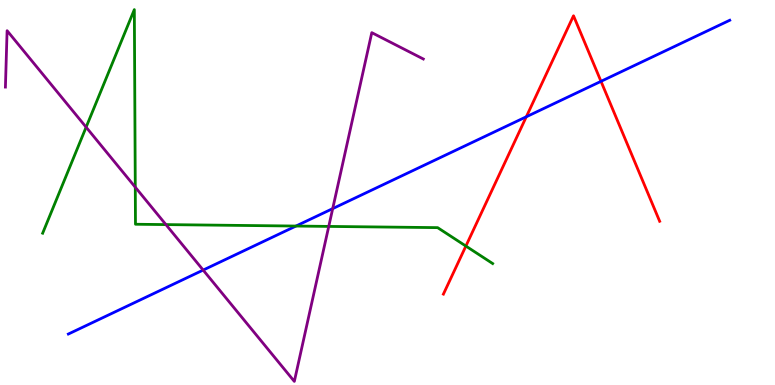[{'lines': ['blue', 'red'], 'intersections': [{'x': 6.79, 'y': 6.97}, {'x': 7.75, 'y': 7.89}]}, {'lines': ['green', 'red'], 'intersections': [{'x': 6.01, 'y': 3.61}]}, {'lines': ['purple', 'red'], 'intersections': []}, {'lines': ['blue', 'green'], 'intersections': [{'x': 3.82, 'y': 4.13}]}, {'lines': ['blue', 'purple'], 'intersections': [{'x': 2.62, 'y': 2.98}, {'x': 4.29, 'y': 4.58}]}, {'lines': ['green', 'purple'], 'intersections': [{'x': 1.11, 'y': 6.7}, {'x': 1.75, 'y': 5.14}, {'x': 2.14, 'y': 4.17}, {'x': 4.24, 'y': 4.12}]}]